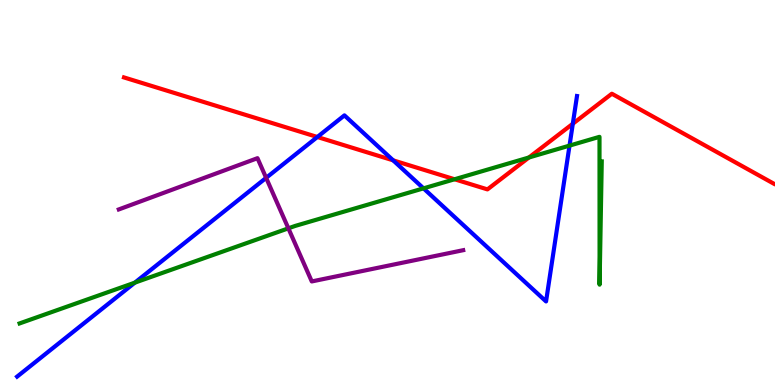[{'lines': ['blue', 'red'], 'intersections': [{'x': 4.09, 'y': 6.44}, {'x': 5.07, 'y': 5.84}, {'x': 7.39, 'y': 6.79}]}, {'lines': ['green', 'red'], 'intersections': [{'x': 5.87, 'y': 5.34}, {'x': 6.82, 'y': 5.91}]}, {'lines': ['purple', 'red'], 'intersections': []}, {'lines': ['blue', 'green'], 'intersections': [{'x': 1.74, 'y': 2.66}, {'x': 5.46, 'y': 5.11}, {'x': 7.35, 'y': 6.22}]}, {'lines': ['blue', 'purple'], 'intersections': [{'x': 3.43, 'y': 5.38}]}, {'lines': ['green', 'purple'], 'intersections': [{'x': 3.72, 'y': 4.07}]}]